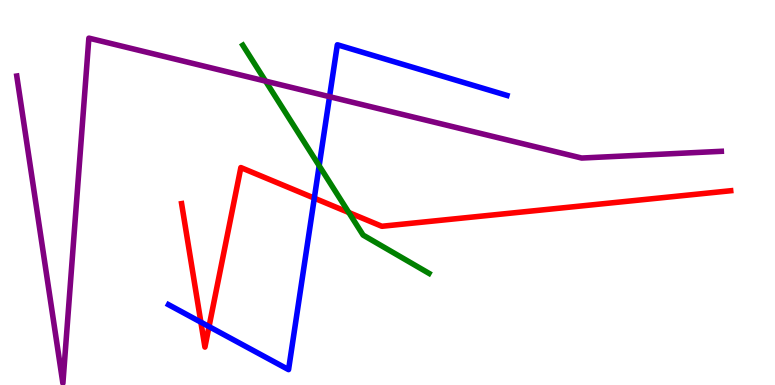[{'lines': ['blue', 'red'], 'intersections': [{'x': 2.59, 'y': 1.63}, {'x': 2.7, 'y': 1.52}, {'x': 4.06, 'y': 4.85}]}, {'lines': ['green', 'red'], 'intersections': [{'x': 4.5, 'y': 4.48}]}, {'lines': ['purple', 'red'], 'intersections': []}, {'lines': ['blue', 'green'], 'intersections': [{'x': 4.12, 'y': 5.69}]}, {'lines': ['blue', 'purple'], 'intersections': [{'x': 4.25, 'y': 7.49}]}, {'lines': ['green', 'purple'], 'intersections': [{'x': 3.43, 'y': 7.89}]}]